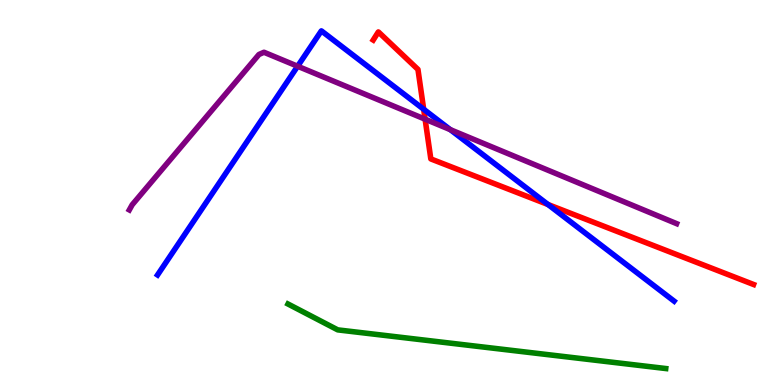[{'lines': ['blue', 'red'], 'intersections': [{'x': 5.47, 'y': 7.16}, {'x': 7.07, 'y': 4.69}]}, {'lines': ['green', 'red'], 'intersections': []}, {'lines': ['purple', 'red'], 'intersections': [{'x': 5.49, 'y': 6.9}]}, {'lines': ['blue', 'green'], 'intersections': []}, {'lines': ['blue', 'purple'], 'intersections': [{'x': 3.84, 'y': 8.28}, {'x': 5.81, 'y': 6.63}]}, {'lines': ['green', 'purple'], 'intersections': []}]